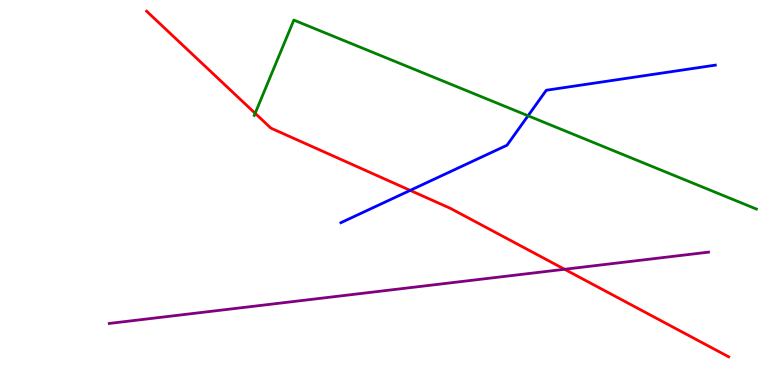[{'lines': ['blue', 'red'], 'intersections': [{'x': 5.29, 'y': 5.06}]}, {'lines': ['green', 'red'], 'intersections': [{'x': 3.29, 'y': 7.06}]}, {'lines': ['purple', 'red'], 'intersections': [{'x': 7.28, 'y': 3.01}]}, {'lines': ['blue', 'green'], 'intersections': [{'x': 6.81, 'y': 6.99}]}, {'lines': ['blue', 'purple'], 'intersections': []}, {'lines': ['green', 'purple'], 'intersections': []}]